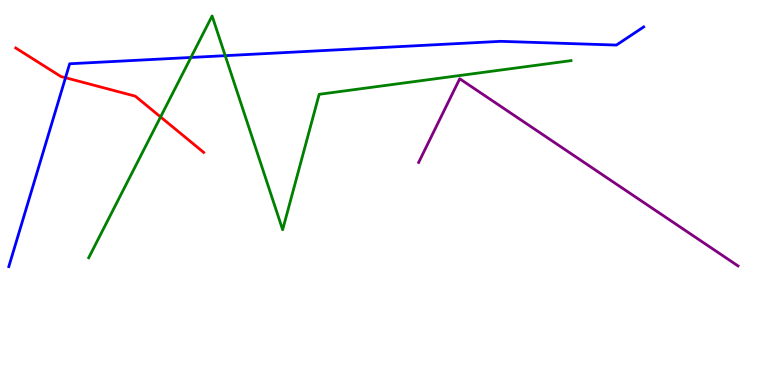[{'lines': ['blue', 'red'], 'intersections': [{'x': 0.845, 'y': 7.98}]}, {'lines': ['green', 'red'], 'intersections': [{'x': 2.07, 'y': 6.96}]}, {'lines': ['purple', 'red'], 'intersections': []}, {'lines': ['blue', 'green'], 'intersections': [{'x': 2.46, 'y': 8.51}, {'x': 2.91, 'y': 8.55}]}, {'lines': ['blue', 'purple'], 'intersections': []}, {'lines': ['green', 'purple'], 'intersections': []}]